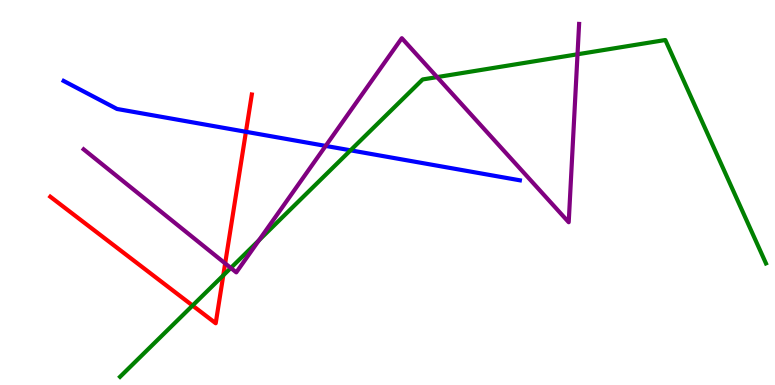[{'lines': ['blue', 'red'], 'intersections': [{'x': 3.17, 'y': 6.58}]}, {'lines': ['green', 'red'], 'intersections': [{'x': 2.48, 'y': 2.06}, {'x': 2.88, 'y': 2.85}]}, {'lines': ['purple', 'red'], 'intersections': [{'x': 2.91, 'y': 3.16}]}, {'lines': ['blue', 'green'], 'intersections': [{'x': 4.52, 'y': 6.1}]}, {'lines': ['blue', 'purple'], 'intersections': [{'x': 4.2, 'y': 6.21}]}, {'lines': ['green', 'purple'], 'intersections': [{'x': 2.98, 'y': 3.04}, {'x': 3.34, 'y': 3.76}, {'x': 5.64, 'y': 8.0}, {'x': 7.45, 'y': 8.59}]}]